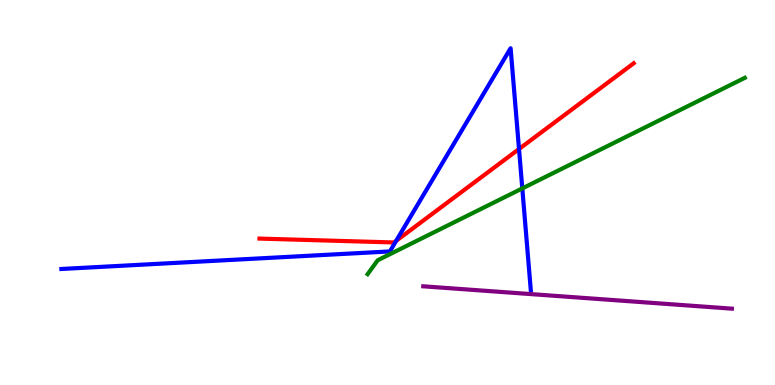[{'lines': ['blue', 'red'], 'intersections': [{'x': 5.11, 'y': 3.74}, {'x': 6.7, 'y': 6.13}]}, {'lines': ['green', 'red'], 'intersections': []}, {'lines': ['purple', 'red'], 'intersections': []}, {'lines': ['blue', 'green'], 'intersections': [{'x': 6.74, 'y': 5.11}]}, {'lines': ['blue', 'purple'], 'intersections': []}, {'lines': ['green', 'purple'], 'intersections': []}]